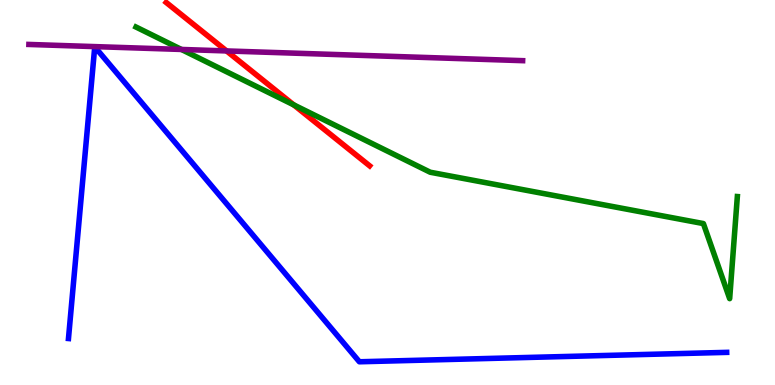[{'lines': ['blue', 'red'], 'intersections': []}, {'lines': ['green', 'red'], 'intersections': [{'x': 3.79, 'y': 7.28}]}, {'lines': ['purple', 'red'], 'intersections': [{'x': 2.92, 'y': 8.68}]}, {'lines': ['blue', 'green'], 'intersections': []}, {'lines': ['blue', 'purple'], 'intersections': []}, {'lines': ['green', 'purple'], 'intersections': [{'x': 2.34, 'y': 8.72}]}]